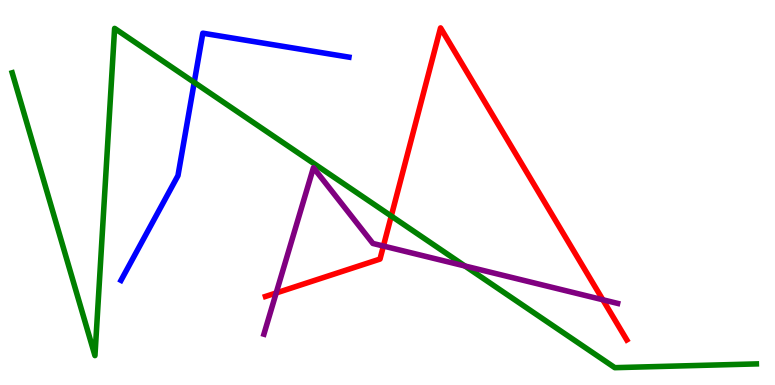[{'lines': ['blue', 'red'], 'intersections': []}, {'lines': ['green', 'red'], 'intersections': [{'x': 5.05, 'y': 4.39}]}, {'lines': ['purple', 'red'], 'intersections': [{'x': 3.56, 'y': 2.39}, {'x': 4.95, 'y': 3.61}, {'x': 7.78, 'y': 2.21}]}, {'lines': ['blue', 'green'], 'intersections': [{'x': 2.51, 'y': 7.86}]}, {'lines': ['blue', 'purple'], 'intersections': []}, {'lines': ['green', 'purple'], 'intersections': [{'x': 6.0, 'y': 3.09}]}]